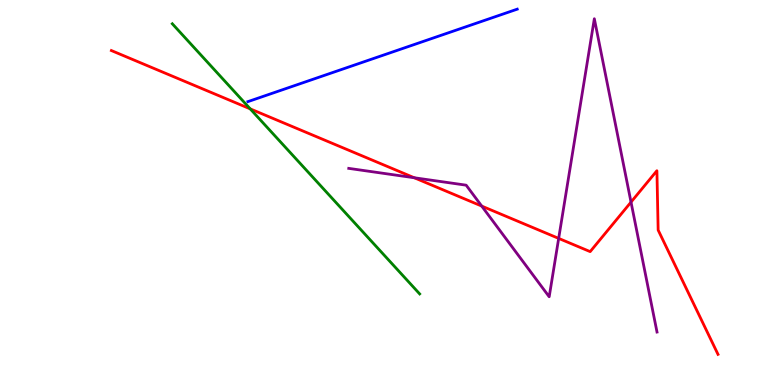[{'lines': ['blue', 'red'], 'intersections': []}, {'lines': ['green', 'red'], 'intersections': [{'x': 3.23, 'y': 7.17}]}, {'lines': ['purple', 'red'], 'intersections': [{'x': 5.35, 'y': 5.38}, {'x': 6.22, 'y': 4.65}, {'x': 7.21, 'y': 3.81}, {'x': 8.14, 'y': 4.75}]}, {'lines': ['blue', 'green'], 'intersections': []}, {'lines': ['blue', 'purple'], 'intersections': []}, {'lines': ['green', 'purple'], 'intersections': []}]